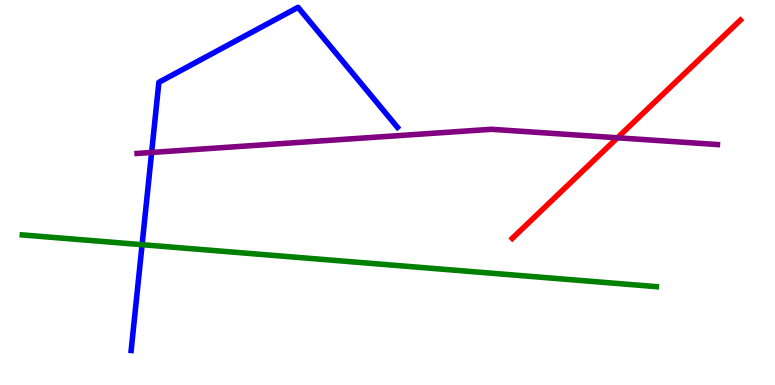[{'lines': ['blue', 'red'], 'intersections': []}, {'lines': ['green', 'red'], 'intersections': []}, {'lines': ['purple', 'red'], 'intersections': [{'x': 7.97, 'y': 6.42}]}, {'lines': ['blue', 'green'], 'intersections': [{'x': 1.83, 'y': 3.64}]}, {'lines': ['blue', 'purple'], 'intersections': [{'x': 1.96, 'y': 6.04}]}, {'lines': ['green', 'purple'], 'intersections': []}]